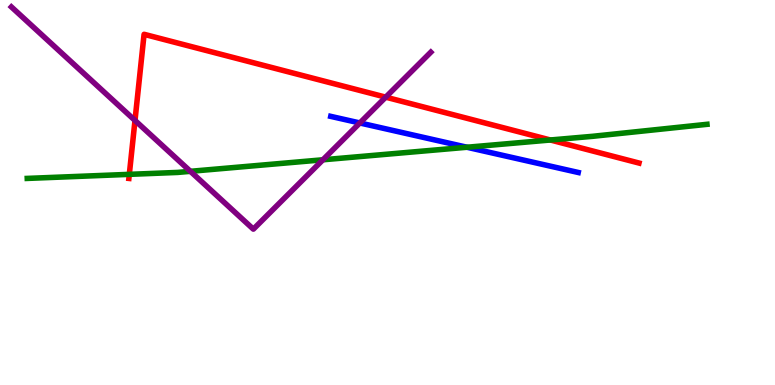[{'lines': ['blue', 'red'], 'intersections': []}, {'lines': ['green', 'red'], 'intersections': [{'x': 1.67, 'y': 5.47}, {'x': 7.1, 'y': 6.36}]}, {'lines': ['purple', 'red'], 'intersections': [{'x': 1.74, 'y': 6.87}, {'x': 4.98, 'y': 7.48}]}, {'lines': ['blue', 'green'], 'intersections': [{'x': 6.03, 'y': 6.18}]}, {'lines': ['blue', 'purple'], 'intersections': [{'x': 4.64, 'y': 6.81}]}, {'lines': ['green', 'purple'], 'intersections': [{'x': 2.46, 'y': 5.55}, {'x': 4.17, 'y': 5.85}]}]